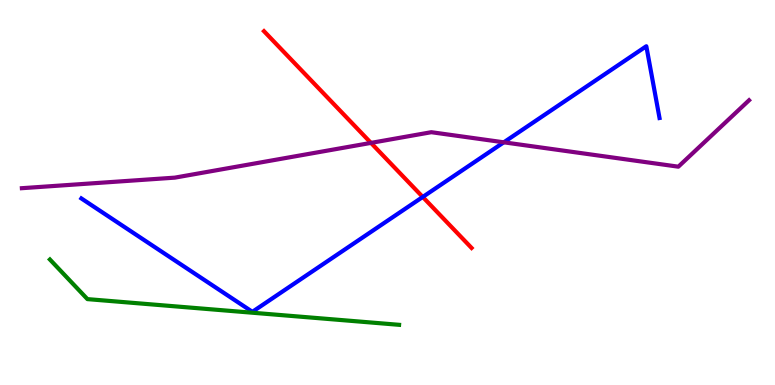[{'lines': ['blue', 'red'], 'intersections': [{'x': 5.45, 'y': 4.88}]}, {'lines': ['green', 'red'], 'intersections': []}, {'lines': ['purple', 'red'], 'intersections': [{'x': 4.79, 'y': 6.29}]}, {'lines': ['blue', 'green'], 'intersections': []}, {'lines': ['blue', 'purple'], 'intersections': [{'x': 6.5, 'y': 6.3}]}, {'lines': ['green', 'purple'], 'intersections': []}]